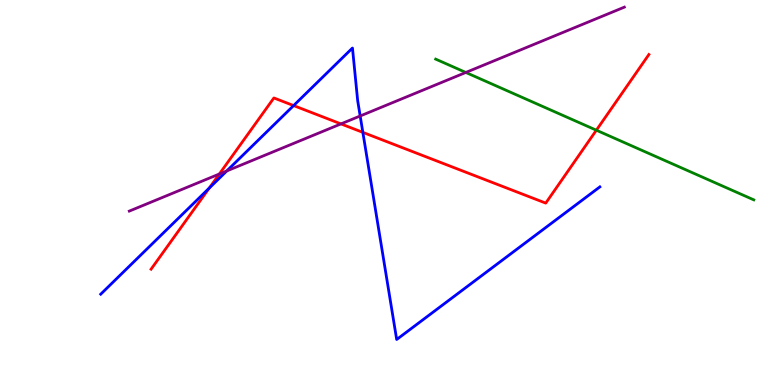[{'lines': ['blue', 'red'], 'intersections': [{'x': 2.7, 'y': 5.12}, {'x': 3.79, 'y': 7.26}, {'x': 4.68, 'y': 6.56}]}, {'lines': ['green', 'red'], 'intersections': [{'x': 7.69, 'y': 6.62}]}, {'lines': ['purple', 'red'], 'intersections': [{'x': 2.83, 'y': 5.48}, {'x': 4.4, 'y': 6.78}]}, {'lines': ['blue', 'green'], 'intersections': []}, {'lines': ['blue', 'purple'], 'intersections': [{'x': 2.93, 'y': 5.56}, {'x': 4.65, 'y': 6.99}]}, {'lines': ['green', 'purple'], 'intersections': [{'x': 6.01, 'y': 8.12}]}]